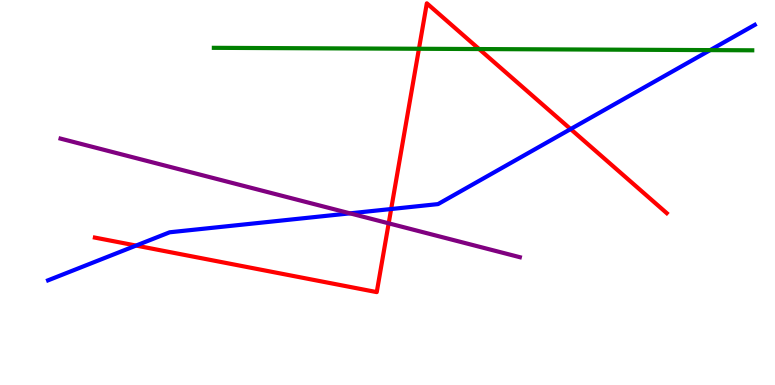[{'lines': ['blue', 'red'], 'intersections': [{'x': 1.76, 'y': 3.62}, {'x': 5.05, 'y': 4.57}, {'x': 7.36, 'y': 6.65}]}, {'lines': ['green', 'red'], 'intersections': [{'x': 5.41, 'y': 8.73}, {'x': 6.18, 'y': 8.73}]}, {'lines': ['purple', 'red'], 'intersections': [{'x': 5.02, 'y': 4.2}]}, {'lines': ['blue', 'green'], 'intersections': [{'x': 9.16, 'y': 8.7}]}, {'lines': ['blue', 'purple'], 'intersections': [{'x': 4.52, 'y': 4.46}]}, {'lines': ['green', 'purple'], 'intersections': []}]